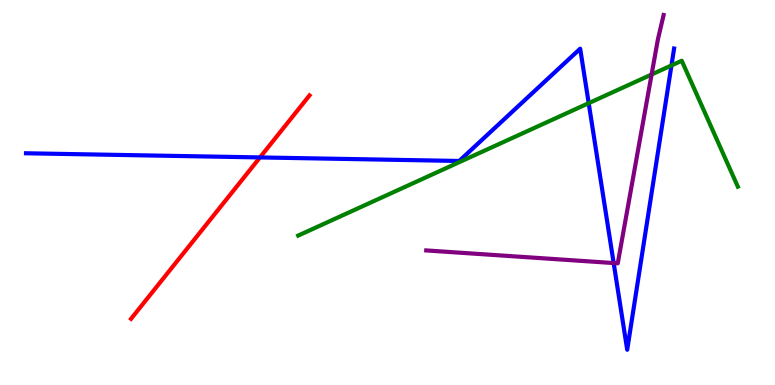[{'lines': ['blue', 'red'], 'intersections': [{'x': 3.35, 'y': 5.91}]}, {'lines': ['green', 'red'], 'intersections': []}, {'lines': ['purple', 'red'], 'intersections': []}, {'lines': ['blue', 'green'], 'intersections': [{'x': 7.6, 'y': 7.32}, {'x': 8.66, 'y': 8.3}]}, {'lines': ['blue', 'purple'], 'intersections': [{'x': 7.92, 'y': 3.17}]}, {'lines': ['green', 'purple'], 'intersections': [{'x': 8.41, 'y': 8.06}]}]